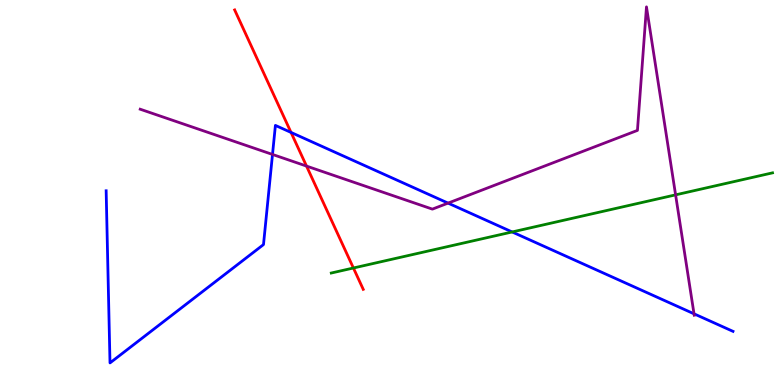[{'lines': ['blue', 'red'], 'intersections': [{'x': 3.76, 'y': 6.56}]}, {'lines': ['green', 'red'], 'intersections': [{'x': 4.56, 'y': 3.04}]}, {'lines': ['purple', 'red'], 'intersections': [{'x': 3.96, 'y': 5.69}]}, {'lines': ['blue', 'green'], 'intersections': [{'x': 6.61, 'y': 3.98}]}, {'lines': ['blue', 'purple'], 'intersections': [{'x': 3.52, 'y': 5.99}, {'x': 5.78, 'y': 4.72}, {'x': 8.96, 'y': 1.85}]}, {'lines': ['green', 'purple'], 'intersections': [{'x': 8.72, 'y': 4.94}]}]